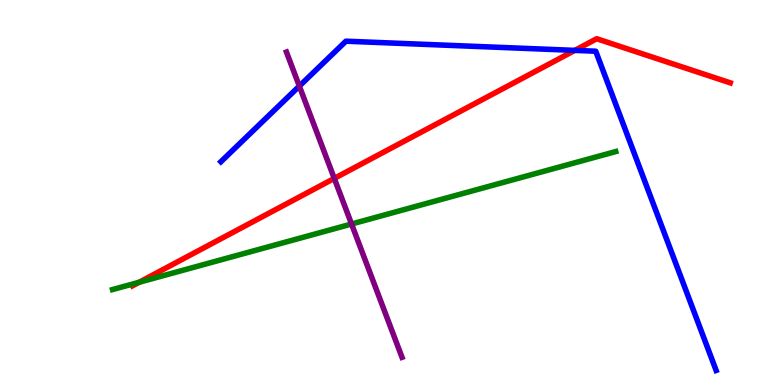[{'lines': ['blue', 'red'], 'intersections': [{'x': 7.42, 'y': 8.69}]}, {'lines': ['green', 'red'], 'intersections': [{'x': 1.8, 'y': 2.67}]}, {'lines': ['purple', 'red'], 'intersections': [{'x': 4.31, 'y': 5.37}]}, {'lines': ['blue', 'green'], 'intersections': []}, {'lines': ['blue', 'purple'], 'intersections': [{'x': 3.86, 'y': 7.76}]}, {'lines': ['green', 'purple'], 'intersections': [{'x': 4.54, 'y': 4.18}]}]